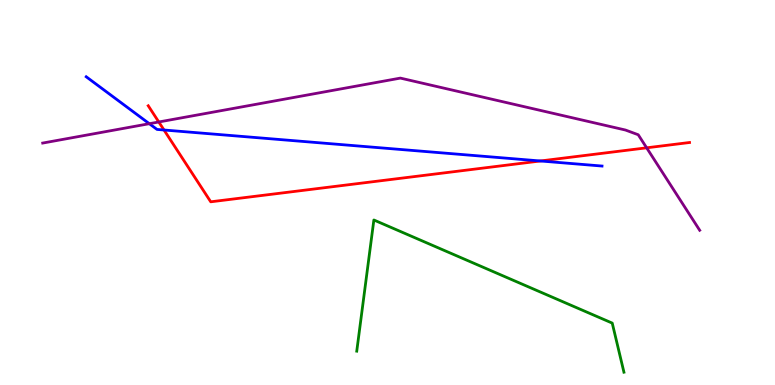[{'lines': ['blue', 'red'], 'intersections': [{'x': 2.12, 'y': 6.62}, {'x': 6.97, 'y': 5.82}]}, {'lines': ['green', 'red'], 'intersections': []}, {'lines': ['purple', 'red'], 'intersections': [{'x': 2.05, 'y': 6.83}, {'x': 8.34, 'y': 6.16}]}, {'lines': ['blue', 'green'], 'intersections': []}, {'lines': ['blue', 'purple'], 'intersections': [{'x': 1.93, 'y': 6.79}]}, {'lines': ['green', 'purple'], 'intersections': []}]